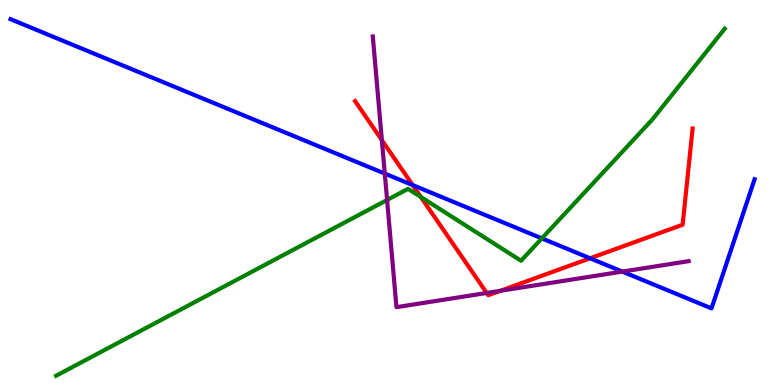[{'lines': ['blue', 'red'], 'intersections': [{'x': 5.33, 'y': 5.19}, {'x': 7.61, 'y': 3.29}]}, {'lines': ['green', 'red'], 'intersections': [{'x': 5.43, 'y': 4.88}]}, {'lines': ['purple', 'red'], 'intersections': [{'x': 4.93, 'y': 6.36}, {'x': 6.28, 'y': 2.39}, {'x': 6.46, 'y': 2.45}]}, {'lines': ['blue', 'green'], 'intersections': [{'x': 6.99, 'y': 3.81}]}, {'lines': ['blue', 'purple'], 'intersections': [{'x': 4.96, 'y': 5.49}, {'x': 8.03, 'y': 2.95}]}, {'lines': ['green', 'purple'], 'intersections': [{'x': 4.99, 'y': 4.81}]}]